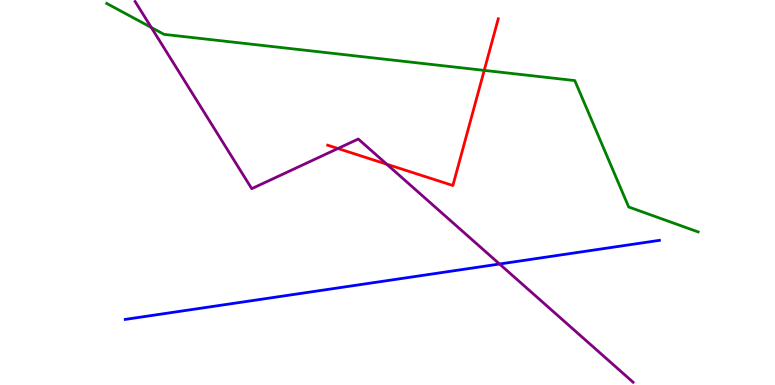[{'lines': ['blue', 'red'], 'intersections': []}, {'lines': ['green', 'red'], 'intersections': [{'x': 6.25, 'y': 8.17}]}, {'lines': ['purple', 'red'], 'intersections': [{'x': 4.36, 'y': 6.14}, {'x': 4.99, 'y': 5.73}]}, {'lines': ['blue', 'green'], 'intersections': []}, {'lines': ['blue', 'purple'], 'intersections': [{'x': 6.45, 'y': 3.14}]}, {'lines': ['green', 'purple'], 'intersections': [{'x': 1.95, 'y': 9.29}]}]